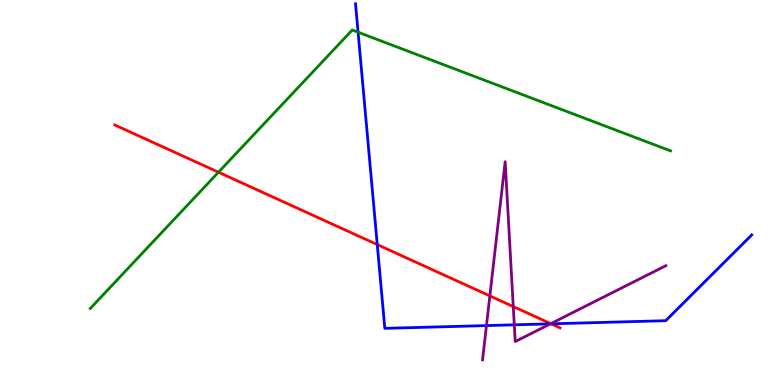[{'lines': ['blue', 'red'], 'intersections': [{'x': 4.87, 'y': 3.65}, {'x': 7.11, 'y': 1.59}]}, {'lines': ['green', 'red'], 'intersections': [{'x': 2.82, 'y': 5.53}]}, {'lines': ['purple', 'red'], 'intersections': [{'x': 6.32, 'y': 2.31}, {'x': 6.62, 'y': 2.04}, {'x': 7.11, 'y': 1.59}]}, {'lines': ['blue', 'green'], 'intersections': [{'x': 4.62, 'y': 9.16}]}, {'lines': ['blue', 'purple'], 'intersections': [{'x': 6.28, 'y': 1.54}, {'x': 6.64, 'y': 1.56}, {'x': 7.1, 'y': 1.59}]}, {'lines': ['green', 'purple'], 'intersections': []}]